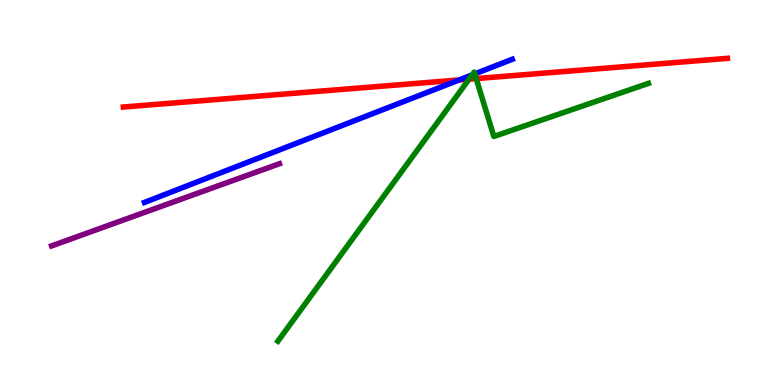[{'lines': ['blue', 'red'], 'intersections': [{'x': 5.92, 'y': 7.92}]}, {'lines': ['green', 'red'], 'intersections': [{'x': 6.05, 'y': 7.94}, {'x': 6.14, 'y': 7.96}]}, {'lines': ['purple', 'red'], 'intersections': []}, {'lines': ['blue', 'green'], 'intersections': [{'x': 6.09, 'y': 8.06}, {'x': 6.13, 'y': 8.08}]}, {'lines': ['blue', 'purple'], 'intersections': []}, {'lines': ['green', 'purple'], 'intersections': []}]